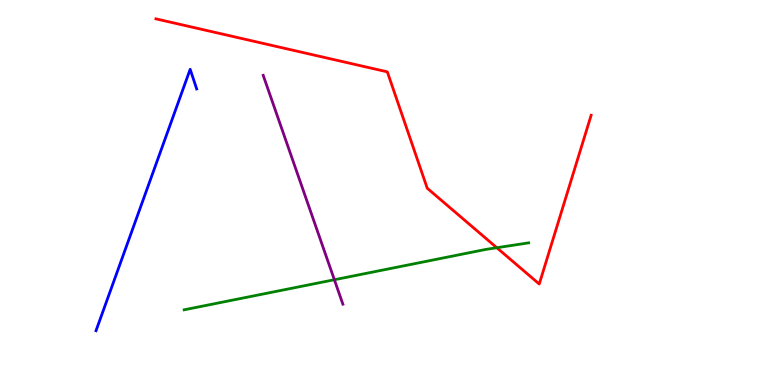[{'lines': ['blue', 'red'], 'intersections': []}, {'lines': ['green', 'red'], 'intersections': [{'x': 6.41, 'y': 3.57}]}, {'lines': ['purple', 'red'], 'intersections': []}, {'lines': ['blue', 'green'], 'intersections': []}, {'lines': ['blue', 'purple'], 'intersections': []}, {'lines': ['green', 'purple'], 'intersections': [{'x': 4.31, 'y': 2.73}]}]